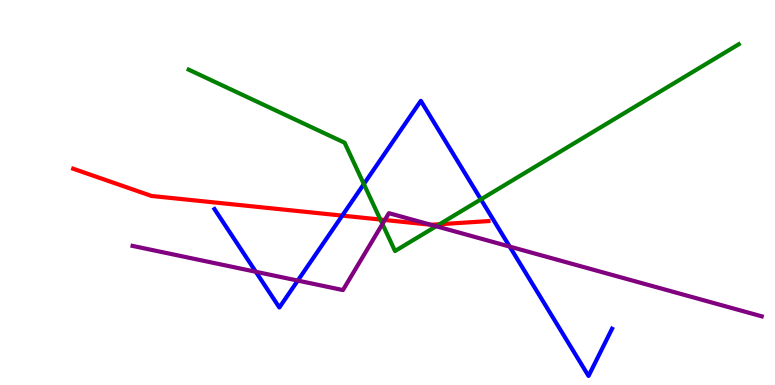[{'lines': ['blue', 'red'], 'intersections': [{'x': 4.42, 'y': 4.4}]}, {'lines': ['green', 'red'], 'intersections': [{'x': 4.91, 'y': 4.3}, {'x': 5.67, 'y': 4.18}]}, {'lines': ['purple', 'red'], 'intersections': [{'x': 4.97, 'y': 4.29}, {'x': 5.56, 'y': 4.16}]}, {'lines': ['blue', 'green'], 'intersections': [{'x': 4.69, 'y': 5.22}, {'x': 6.21, 'y': 4.82}]}, {'lines': ['blue', 'purple'], 'intersections': [{'x': 3.3, 'y': 2.94}, {'x': 3.84, 'y': 2.71}, {'x': 6.58, 'y': 3.6}]}, {'lines': ['green', 'purple'], 'intersections': [{'x': 4.93, 'y': 4.18}, {'x': 5.63, 'y': 4.12}]}]